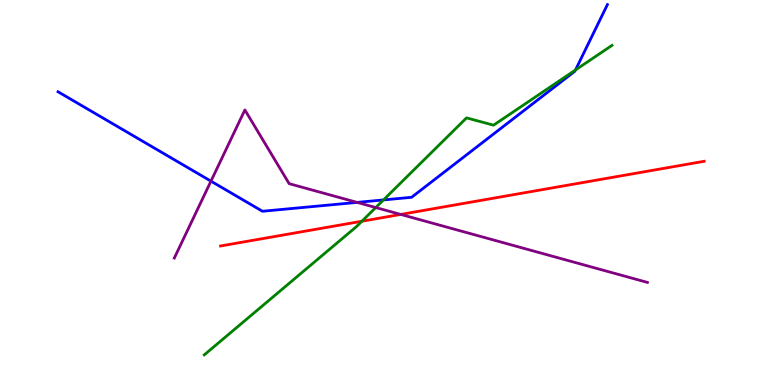[{'lines': ['blue', 'red'], 'intersections': []}, {'lines': ['green', 'red'], 'intersections': [{'x': 4.67, 'y': 4.25}]}, {'lines': ['purple', 'red'], 'intersections': [{'x': 5.17, 'y': 4.43}]}, {'lines': ['blue', 'green'], 'intersections': [{'x': 4.95, 'y': 4.81}, {'x': 7.43, 'y': 8.18}]}, {'lines': ['blue', 'purple'], 'intersections': [{'x': 2.72, 'y': 5.29}, {'x': 4.61, 'y': 4.74}]}, {'lines': ['green', 'purple'], 'intersections': [{'x': 4.85, 'y': 4.61}]}]